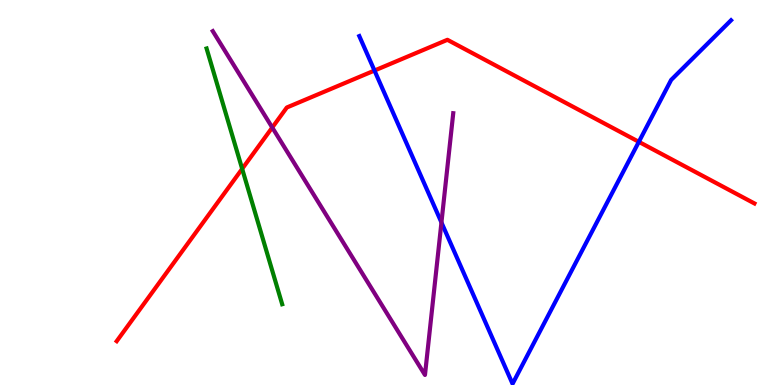[{'lines': ['blue', 'red'], 'intersections': [{'x': 4.83, 'y': 8.17}, {'x': 8.24, 'y': 6.32}]}, {'lines': ['green', 'red'], 'intersections': [{'x': 3.12, 'y': 5.61}]}, {'lines': ['purple', 'red'], 'intersections': [{'x': 3.51, 'y': 6.69}]}, {'lines': ['blue', 'green'], 'intersections': []}, {'lines': ['blue', 'purple'], 'intersections': [{'x': 5.7, 'y': 4.22}]}, {'lines': ['green', 'purple'], 'intersections': []}]